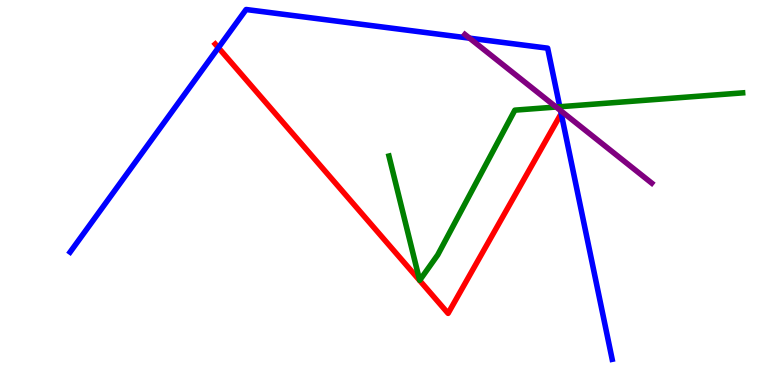[{'lines': ['blue', 'red'], 'intersections': [{'x': 2.82, 'y': 8.76}]}, {'lines': ['green', 'red'], 'intersections': []}, {'lines': ['purple', 'red'], 'intersections': []}, {'lines': ['blue', 'green'], 'intersections': [{'x': 7.22, 'y': 7.23}]}, {'lines': ['blue', 'purple'], 'intersections': [{'x': 6.06, 'y': 9.01}, {'x': 7.23, 'y': 7.13}]}, {'lines': ['green', 'purple'], 'intersections': [{'x': 7.18, 'y': 7.22}]}]